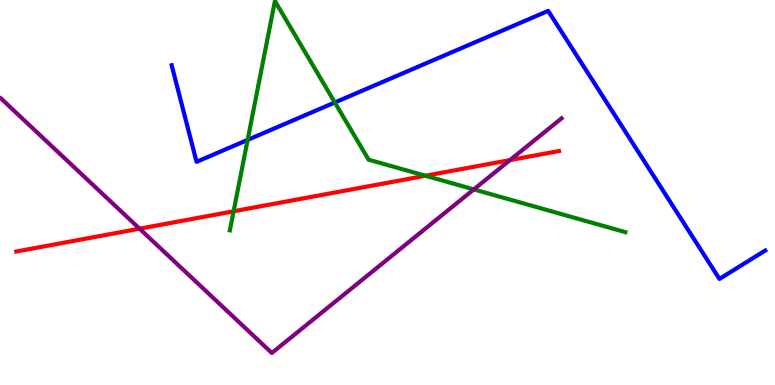[{'lines': ['blue', 'red'], 'intersections': []}, {'lines': ['green', 'red'], 'intersections': [{'x': 3.01, 'y': 4.51}, {'x': 5.49, 'y': 5.44}]}, {'lines': ['purple', 'red'], 'intersections': [{'x': 1.8, 'y': 4.06}, {'x': 6.58, 'y': 5.84}]}, {'lines': ['blue', 'green'], 'intersections': [{'x': 3.2, 'y': 6.37}, {'x': 4.32, 'y': 7.34}]}, {'lines': ['blue', 'purple'], 'intersections': []}, {'lines': ['green', 'purple'], 'intersections': [{'x': 6.11, 'y': 5.08}]}]